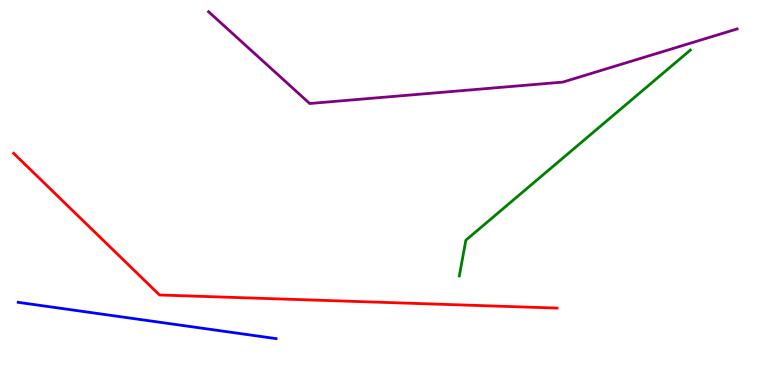[{'lines': ['blue', 'red'], 'intersections': []}, {'lines': ['green', 'red'], 'intersections': []}, {'lines': ['purple', 'red'], 'intersections': []}, {'lines': ['blue', 'green'], 'intersections': []}, {'lines': ['blue', 'purple'], 'intersections': []}, {'lines': ['green', 'purple'], 'intersections': []}]